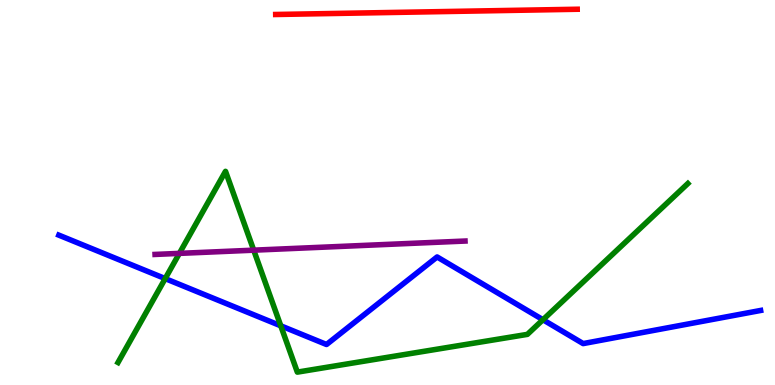[{'lines': ['blue', 'red'], 'intersections': []}, {'lines': ['green', 'red'], 'intersections': []}, {'lines': ['purple', 'red'], 'intersections': []}, {'lines': ['blue', 'green'], 'intersections': [{'x': 2.13, 'y': 2.76}, {'x': 3.62, 'y': 1.54}, {'x': 7.01, 'y': 1.7}]}, {'lines': ['blue', 'purple'], 'intersections': []}, {'lines': ['green', 'purple'], 'intersections': [{'x': 2.31, 'y': 3.42}, {'x': 3.27, 'y': 3.5}]}]